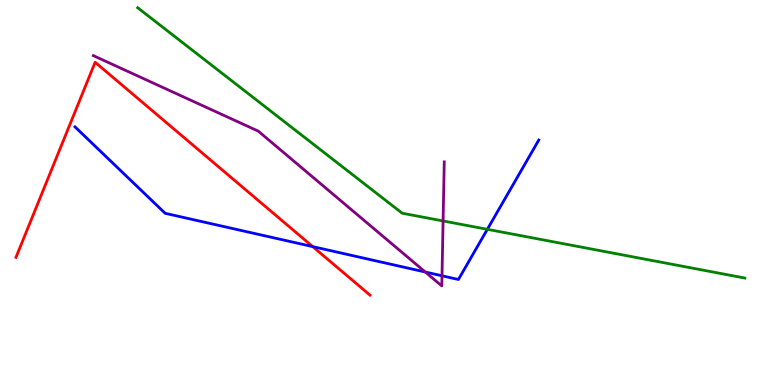[{'lines': ['blue', 'red'], 'intersections': [{'x': 4.04, 'y': 3.59}]}, {'lines': ['green', 'red'], 'intersections': []}, {'lines': ['purple', 'red'], 'intersections': []}, {'lines': ['blue', 'green'], 'intersections': [{'x': 6.29, 'y': 4.04}]}, {'lines': ['blue', 'purple'], 'intersections': [{'x': 5.49, 'y': 2.93}, {'x': 5.7, 'y': 2.84}]}, {'lines': ['green', 'purple'], 'intersections': [{'x': 5.72, 'y': 4.26}]}]